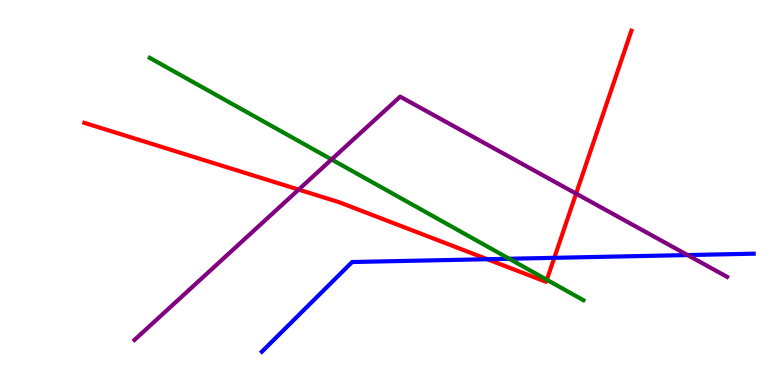[{'lines': ['blue', 'red'], 'intersections': [{'x': 6.29, 'y': 3.27}, {'x': 7.15, 'y': 3.3}]}, {'lines': ['green', 'red'], 'intersections': [{'x': 7.06, 'y': 2.73}]}, {'lines': ['purple', 'red'], 'intersections': [{'x': 3.85, 'y': 5.08}, {'x': 7.43, 'y': 4.97}]}, {'lines': ['blue', 'green'], 'intersections': [{'x': 6.57, 'y': 3.28}]}, {'lines': ['blue', 'purple'], 'intersections': [{'x': 8.87, 'y': 3.38}]}, {'lines': ['green', 'purple'], 'intersections': [{'x': 4.28, 'y': 5.86}]}]